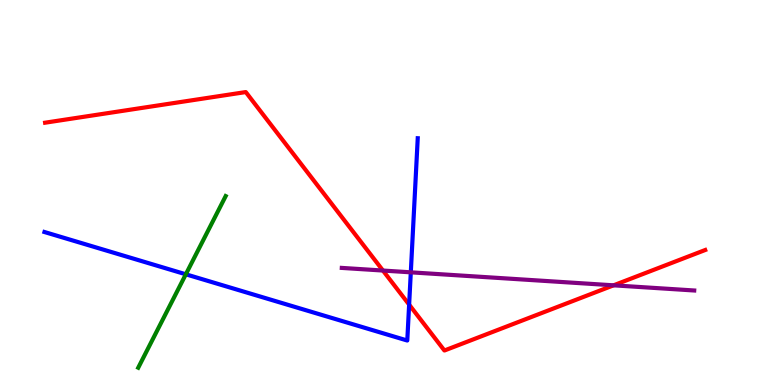[{'lines': ['blue', 'red'], 'intersections': [{'x': 5.28, 'y': 2.09}]}, {'lines': ['green', 'red'], 'intersections': []}, {'lines': ['purple', 'red'], 'intersections': [{'x': 4.94, 'y': 2.97}, {'x': 7.92, 'y': 2.59}]}, {'lines': ['blue', 'green'], 'intersections': [{'x': 2.4, 'y': 2.88}]}, {'lines': ['blue', 'purple'], 'intersections': [{'x': 5.3, 'y': 2.93}]}, {'lines': ['green', 'purple'], 'intersections': []}]